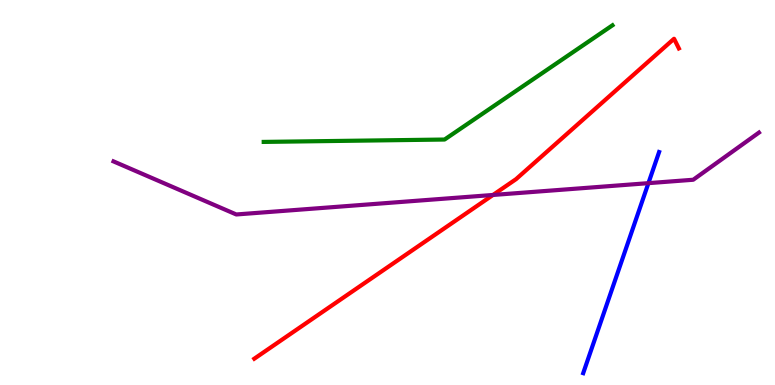[{'lines': ['blue', 'red'], 'intersections': []}, {'lines': ['green', 'red'], 'intersections': []}, {'lines': ['purple', 'red'], 'intersections': [{'x': 6.36, 'y': 4.94}]}, {'lines': ['blue', 'green'], 'intersections': []}, {'lines': ['blue', 'purple'], 'intersections': [{'x': 8.37, 'y': 5.24}]}, {'lines': ['green', 'purple'], 'intersections': []}]